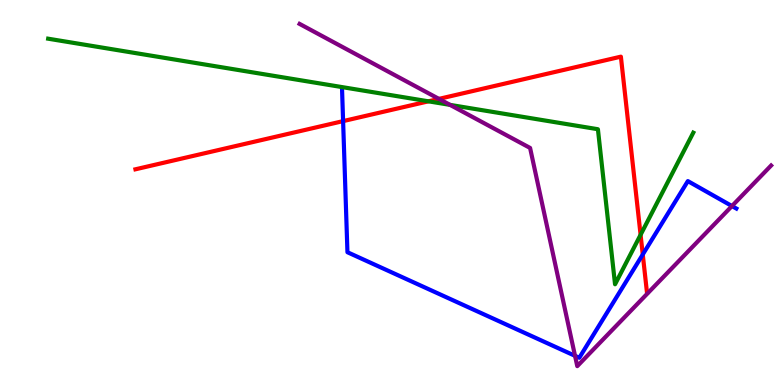[{'lines': ['blue', 'red'], 'intersections': [{'x': 4.43, 'y': 6.85}, {'x': 8.29, 'y': 3.39}]}, {'lines': ['green', 'red'], 'intersections': [{'x': 5.53, 'y': 7.37}, {'x': 8.27, 'y': 3.9}]}, {'lines': ['purple', 'red'], 'intersections': [{'x': 5.66, 'y': 7.43}]}, {'lines': ['blue', 'green'], 'intersections': []}, {'lines': ['blue', 'purple'], 'intersections': [{'x': 7.42, 'y': 0.758}, {'x': 9.44, 'y': 4.65}]}, {'lines': ['green', 'purple'], 'intersections': [{'x': 5.81, 'y': 7.28}]}]